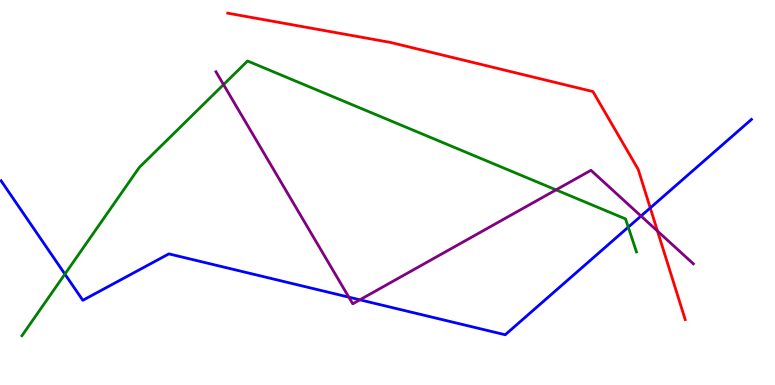[{'lines': ['blue', 'red'], 'intersections': [{'x': 8.39, 'y': 4.6}]}, {'lines': ['green', 'red'], 'intersections': []}, {'lines': ['purple', 'red'], 'intersections': [{'x': 8.48, 'y': 4.0}]}, {'lines': ['blue', 'green'], 'intersections': [{'x': 0.837, 'y': 2.88}, {'x': 8.11, 'y': 4.1}]}, {'lines': ['blue', 'purple'], 'intersections': [{'x': 4.5, 'y': 2.28}, {'x': 4.64, 'y': 2.21}, {'x': 8.27, 'y': 4.39}]}, {'lines': ['green', 'purple'], 'intersections': [{'x': 2.88, 'y': 7.8}, {'x': 7.17, 'y': 5.07}]}]